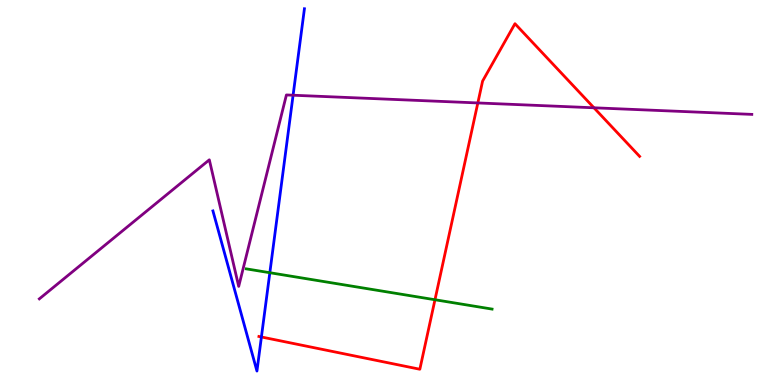[{'lines': ['blue', 'red'], 'intersections': [{'x': 3.37, 'y': 1.25}]}, {'lines': ['green', 'red'], 'intersections': [{'x': 5.61, 'y': 2.21}]}, {'lines': ['purple', 'red'], 'intersections': [{'x': 6.17, 'y': 7.33}, {'x': 7.66, 'y': 7.2}]}, {'lines': ['blue', 'green'], 'intersections': [{'x': 3.48, 'y': 2.92}]}, {'lines': ['blue', 'purple'], 'intersections': [{'x': 3.78, 'y': 7.53}]}, {'lines': ['green', 'purple'], 'intersections': []}]